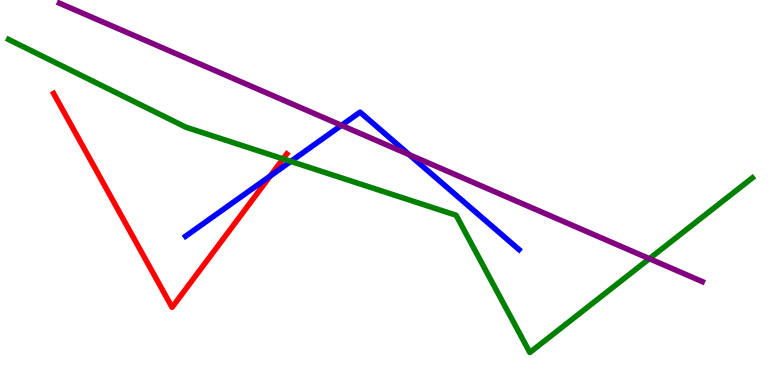[{'lines': ['blue', 'red'], 'intersections': [{'x': 3.49, 'y': 5.43}]}, {'lines': ['green', 'red'], 'intersections': [{'x': 3.65, 'y': 5.87}]}, {'lines': ['purple', 'red'], 'intersections': []}, {'lines': ['blue', 'green'], 'intersections': [{'x': 3.75, 'y': 5.81}]}, {'lines': ['blue', 'purple'], 'intersections': [{'x': 4.41, 'y': 6.74}, {'x': 5.28, 'y': 5.98}]}, {'lines': ['green', 'purple'], 'intersections': [{'x': 8.38, 'y': 3.28}]}]